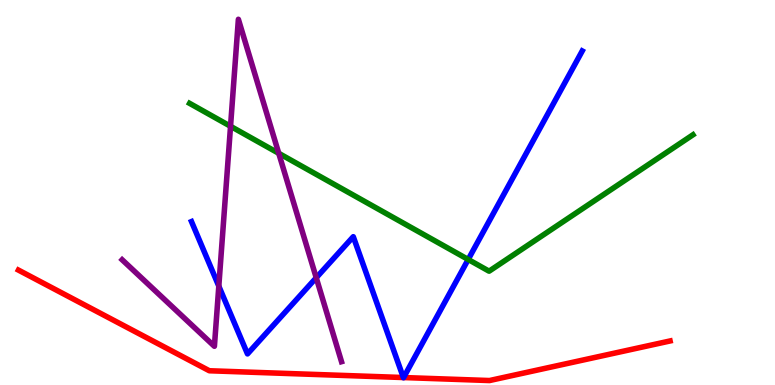[{'lines': ['blue', 'red'], 'intersections': [{'x': 5.2, 'y': 0.194}, {'x': 5.21, 'y': 0.194}]}, {'lines': ['green', 'red'], 'intersections': []}, {'lines': ['purple', 'red'], 'intersections': []}, {'lines': ['blue', 'green'], 'intersections': [{'x': 6.04, 'y': 3.26}]}, {'lines': ['blue', 'purple'], 'intersections': [{'x': 2.82, 'y': 2.57}, {'x': 4.08, 'y': 2.79}]}, {'lines': ['green', 'purple'], 'intersections': [{'x': 2.97, 'y': 6.72}, {'x': 3.6, 'y': 6.02}]}]